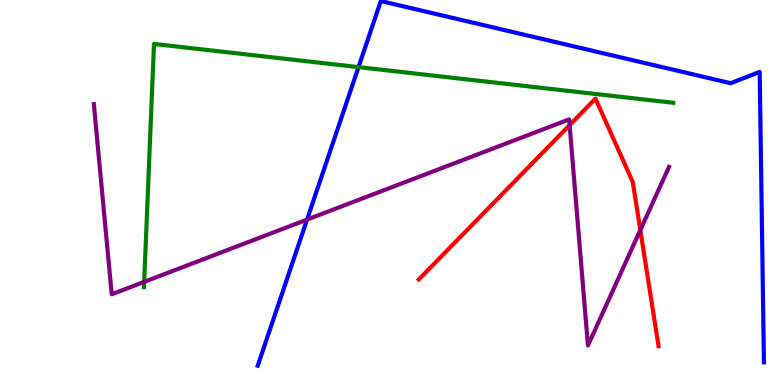[{'lines': ['blue', 'red'], 'intersections': []}, {'lines': ['green', 'red'], 'intersections': []}, {'lines': ['purple', 'red'], 'intersections': [{'x': 7.35, 'y': 6.75}, {'x': 8.26, 'y': 4.02}]}, {'lines': ['blue', 'green'], 'intersections': [{'x': 4.63, 'y': 8.26}]}, {'lines': ['blue', 'purple'], 'intersections': [{'x': 3.96, 'y': 4.3}]}, {'lines': ['green', 'purple'], 'intersections': [{'x': 1.86, 'y': 2.68}]}]